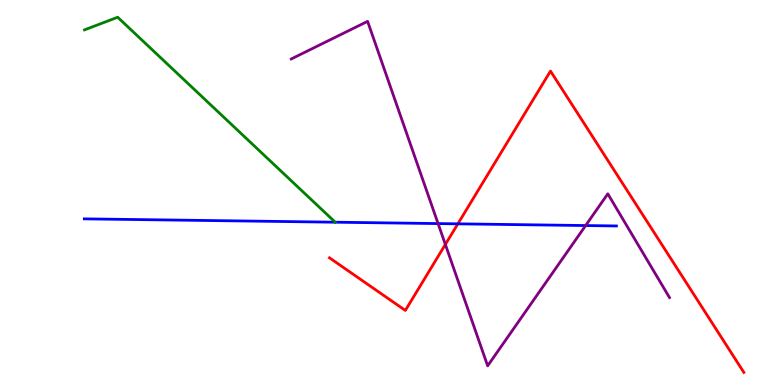[{'lines': ['blue', 'red'], 'intersections': [{'x': 5.91, 'y': 4.19}]}, {'lines': ['green', 'red'], 'intersections': []}, {'lines': ['purple', 'red'], 'intersections': [{'x': 5.75, 'y': 3.65}]}, {'lines': ['blue', 'green'], 'intersections': [{'x': 4.33, 'y': 4.23}]}, {'lines': ['blue', 'purple'], 'intersections': [{'x': 5.65, 'y': 4.19}, {'x': 7.56, 'y': 4.14}]}, {'lines': ['green', 'purple'], 'intersections': []}]